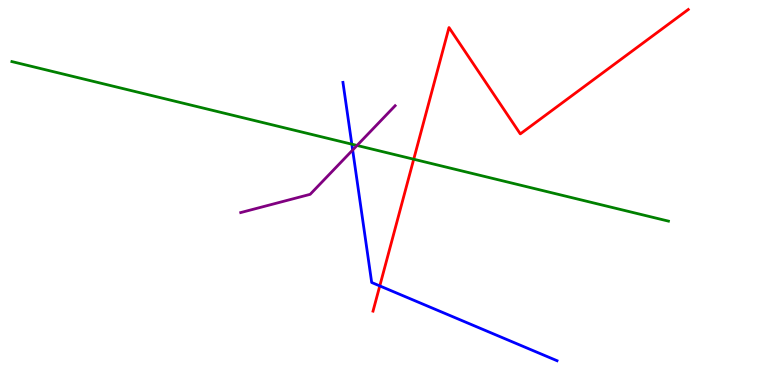[{'lines': ['blue', 'red'], 'intersections': [{'x': 4.9, 'y': 2.57}]}, {'lines': ['green', 'red'], 'intersections': [{'x': 5.34, 'y': 5.86}]}, {'lines': ['purple', 'red'], 'intersections': []}, {'lines': ['blue', 'green'], 'intersections': [{'x': 4.54, 'y': 6.25}]}, {'lines': ['blue', 'purple'], 'intersections': [{'x': 4.55, 'y': 6.1}]}, {'lines': ['green', 'purple'], 'intersections': [{'x': 4.61, 'y': 6.22}]}]